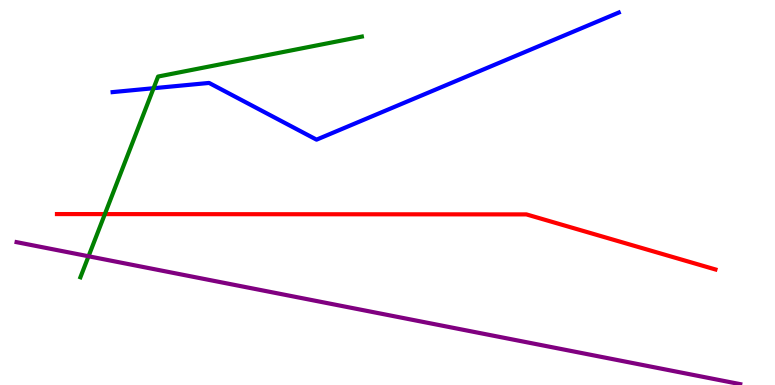[{'lines': ['blue', 'red'], 'intersections': []}, {'lines': ['green', 'red'], 'intersections': [{'x': 1.35, 'y': 4.44}]}, {'lines': ['purple', 'red'], 'intersections': []}, {'lines': ['blue', 'green'], 'intersections': [{'x': 1.98, 'y': 7.71}]}, {'lines': ['blue', 'purple'], 'intersections': []}, {'lines': ['green', 'purple'], 'intersections': [{'x': 1.14, 'y': 3.34}]}]